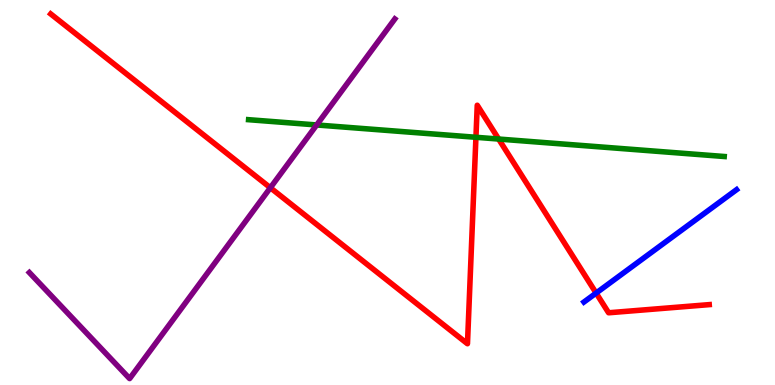[{'lines': ['blue', 'red'], 'intersections': [{'x': 7.69, 'y': 2.39}]}, {'lines': ['green', 'red'], 'intersections': [{'x': 6.14, 'y': 6.43}, {'x': 6.43, 'y': 6.39}]}, {'lines': ['purple', 'red'], 'intersections': [{'x': 3.49, 'y': 5.12}]}, {'lines': ['blue', 'green'], 'intersections': []}, {'lines': ['blue', 'purple'], 'intersections': []}, {'lines': ['green', 'purple'], 'intersections': [{'x': 4.09, 'y': 6.75}]}]